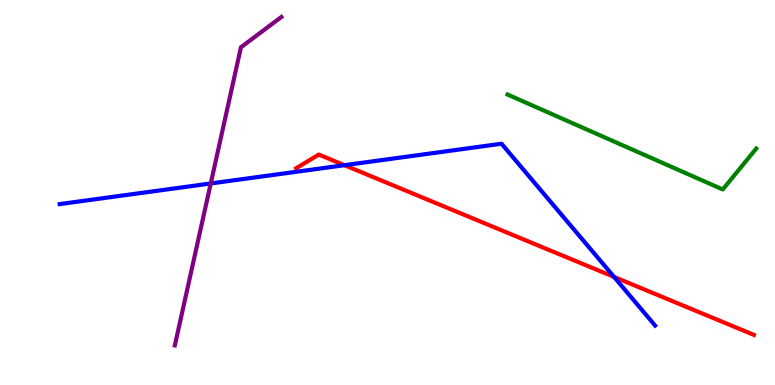[{'lines': ['blue', 'red'], 'intersections': [{'x': 4.44, 'y': 5.71}, {'x': 7.92, 'y': 2.81}]}, {'lines': ['green', 'red'], 'intersections': []}, {'lines': ['purple', 'red'], 'intersections': []}, {'lines': ['blue', 'green'], 'intersections': []}, {'lines': ['blue', 'purple'], 'intersections': [{'x': 2.72, 'y': 5.23}]}, {'lines': ['green', 'purple'], 'intersections': []}]